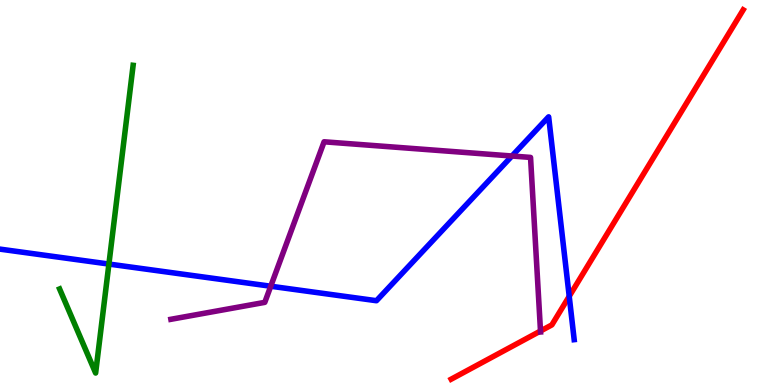[{'lines': ['blue', 'red'], 'intersections': [{'x': 7.34, 'y': 2.3}]}, {'lines': ['green', 'red'], 'intersections': []}, {'lines': ['purple', 'red'], 'intersections': [{'x': 6.97, 'y': 1.4}]}, {'lines': ['blue', 'green'], 'intersections': [{'x': 1.41, 'y': 3.14}]}, {'lines': ['blue', 'purple'], 'intersections': [{'x': 3.49, 'y': 2.57}, {'x': 6.61, 'y': 5.95}]}, {'lines': ['green', 'purple'], 'intersections': []}]